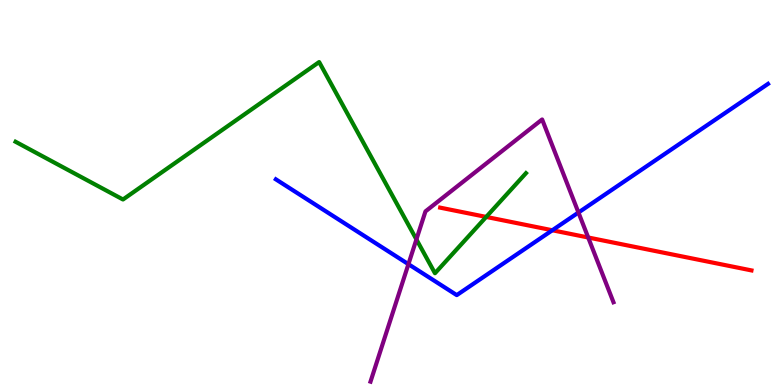[{'lines': ['blue', 'red'], 'intersections': [{'x': 7.13, 'y': 4.02}]}, {'lines': ['green', 'red'], 'intersections': [{'x': 6.27, 'y': 4.37}]}, {'lines': ['purple', 'red'], 'intersections': [{'x': 7.59, 'y': 3.83}]}, {'lines': ['blue', 'green'], 'intersections': []}, {'lines': ['blue', 'purple'], 'intersections': [{'x': 5.27, 'y': 3.14}, {'x': 7.46, 'y': 4.48}]}, {'lines': ['green', 'purple'], 'intersections': [{'x': 5.37, 'y': 3.78}]}]